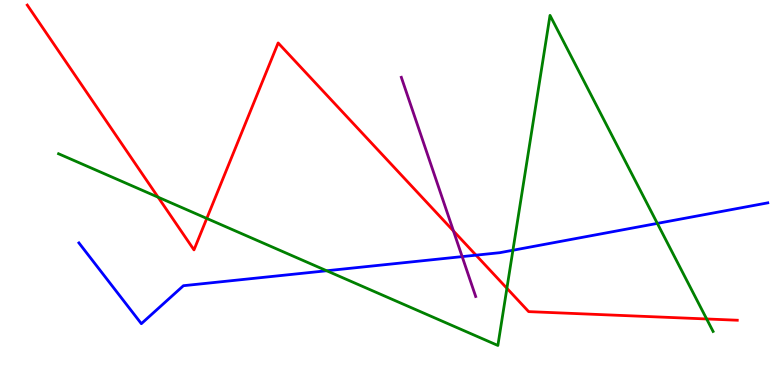[{'lines': ['blue', 'red'], 'intersections': [{'x': 6.14, 'y': 3.37}]}, {'lines': ['green', 'red'], 'intersections': [{'x': 2.04, 'y': 4.88}, {'x': 2.67, 'y': 4.33}, {'x': 6.54, 'y': 2.51}, {'x': 9.12, 'y': 1.72}]}, {'lines': ['purple', 'red'], 'intersections': [{'x': 5.85, 'y': 4.0}]}, {'lines': ['blue', 'green'], 'intersections': [{'x': 4.22, 'y': 2.97}, {'x': 6.62, 'y': 3.5}, {'x': 8.48, 'y': 4.2}]}, {'lines': ['blue', 'purple'], 'intersections': [{'x': 5.96, 'y': 3.33}]}, {'lines': ['green', 'purple'], 'intersections': []}]